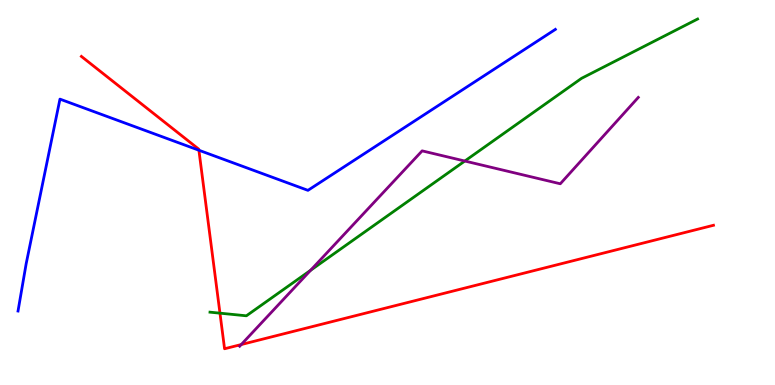[{'lines': ['blue', 'red'], 'intersections': [{'x': 2.57, 'y': 6.1}]}, {'lines': ['green', 'red'], 'intersections': [{'x': 2.84, 'y': 1.87}]}, {'lines': ['purple', 'red'], 'intersections': [{'x': 3.11, 'y': 1.05}]}, {'lines': ['blue', 'green'], 'intersections': []}, {'lines': ['blue', 'purple'], 'intersections': []}, {'lines': ['green', 'purple'], 'intersections': [{'x': 4.01, 'y': 2.98}, {'x': 6.0, 'y': 5.82}]}]